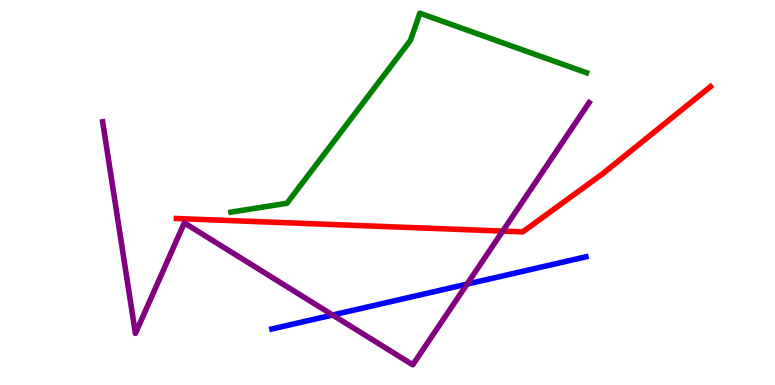[{'lines': ['blue', 'red'], 'intersections': []}, {'lines': ['green', 'red'], 'intersections': []}, {'lines': ['purple', 'red'], 'intersections': [{'x': 6.49, 'y': 4.0}]}, {'lines': ['blue', 'green'], 'intersections': []}, {'lines': ['blue', 'purple'], 'intersections': [{'x': 4.29, 'y': 1.82}, {'x': 6.03, 'y': 2.62}]}, {'lines': ['green', 'purple'], 'intersections': []}]